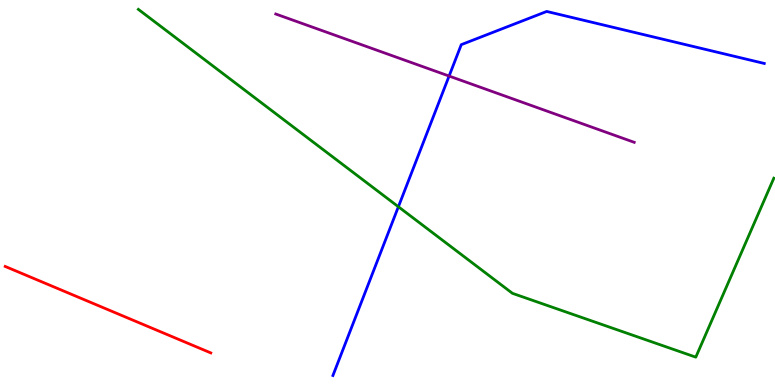[{'lines': ['blue', 'red'], 'intersections': []}, {'lines': ['green', 'red'], 'intersections': []}, {'lines': ['purple', 'red'], 'intersections': []}, {'lines': ['blue', 'green'], 'intersections': [{'x': 5.14, 'y': 4.63}]}, {'lines': ['blue', 'purple'], 'intersections': [{'x': 5.79, 'y': 8.02}]}, {'lines': ['green', 'purple'], 'intersections': []}]